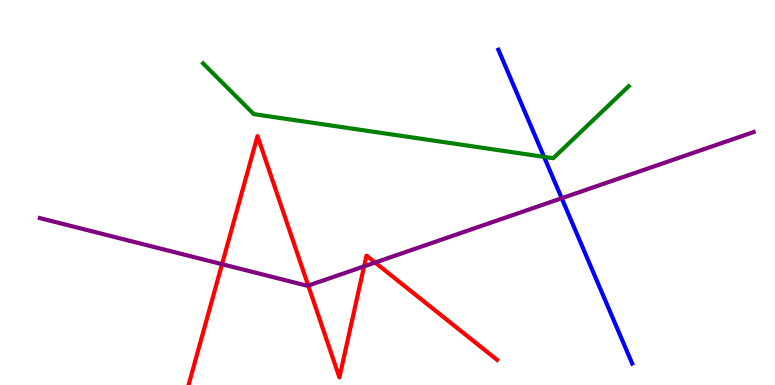[{'lines': ['blue', 'red'], 'intersections': []}, {'lines': ['green', 'red'], 'intersections': []}, {'lines': ['purple', 'red'], 'intersections': [{'x': 2.86, 'y': 3.14}, {'x': 3.98, 'y': 2.58}, {'x': 4.7, 'y': 3.08}, {'x': 4.84, 'y': 3.18}]}, {'lines': ['blue', 'green'], 'intersections': [{'x': 7.02, 'y': 5.93}]}, {'lines': ['blue', 'purple'], 'intersections': [{'x': 7.25, 'y': 4.85}]}, {'lines': ['green', 'purple'], 'intersections': []}]